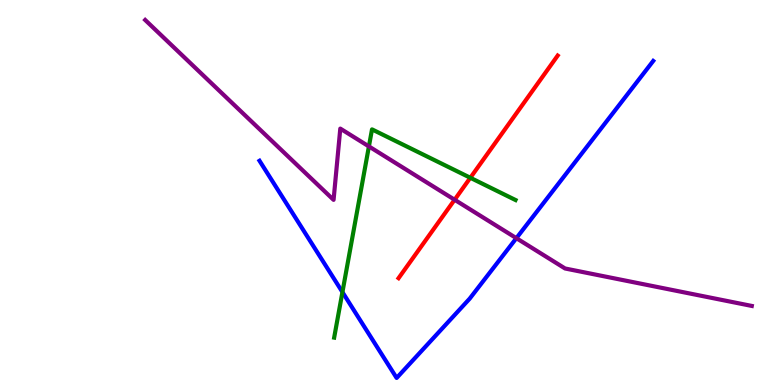[{'lines': ['blue', 'red'], 'intersections': []}, {'lines': ['green', 'red'], 'intersections': [{'x': 6.07, 'y': 5.38}]}, {'lines': ['purple', 'red'], 'intersections': [{'x': 5.87, 'y': 4.81}]}, {'lines': ['blue', 'green'], 'intersections': [{'x': 4.42, 'y': 2.41}]}, {'lines': ['blue', 'purple'], 'intersections': [{'x': 6.66, 'y': 3.81}]}, {'lines': ['green', 'purple'], 'intersections': [{'x': 4.76, 'y': 6.2}]}]